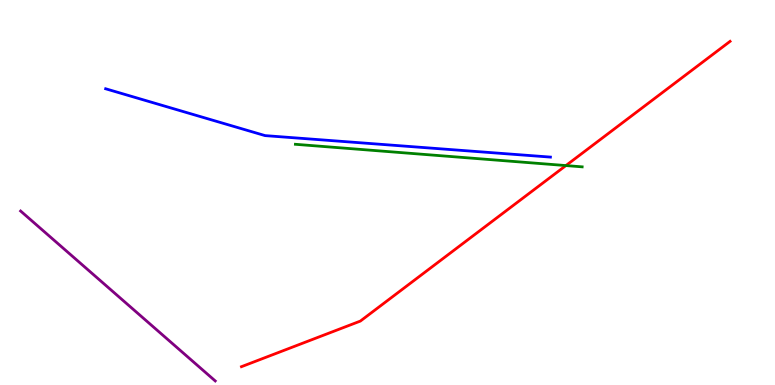[{'lines': ['blue', 'red'], 'intersections': []}, {'lines': ['green', 'red'], 'intersections': [{'x': 7.3, 'y': 5.7}]}, {'lines': ['purple', 'red'], 'intersections': []}, {'lines': ['blue', 'green'], 'intersections': []}, {'lines': ['blue', 'purple'], 'intersections': []}, {'lines': ['green', 'purple'], 'intersections': []}]